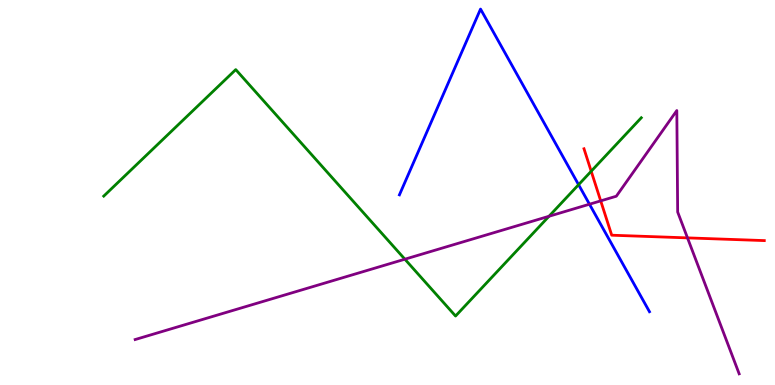[{'lines': ['blue', 'red'], 'intersections': []}, {'lines': ['green', 'red'], 'intersections': [{'x': 7.63, 'y': 5.55}]}, {'lines': ['purple', 'red'], 'intersections': [{'x': 7.75, 'y': 4.78}, {'x': 8.87, 'y': 3.82}]}, {'lines': ['blue', 'green'], 'intersections': [{'x': 7.47, 'y': 5.2}]}, {'lines': ['blue', 'purple'], 'intersections': [{'x': 7.61, 'y': 4.7}]}, {'lines': ['green', 'purple'], 'intersections': [{'x': 5.22, 'y': 3.27}, {'x': 7.08, 'y': 4.38}]}]